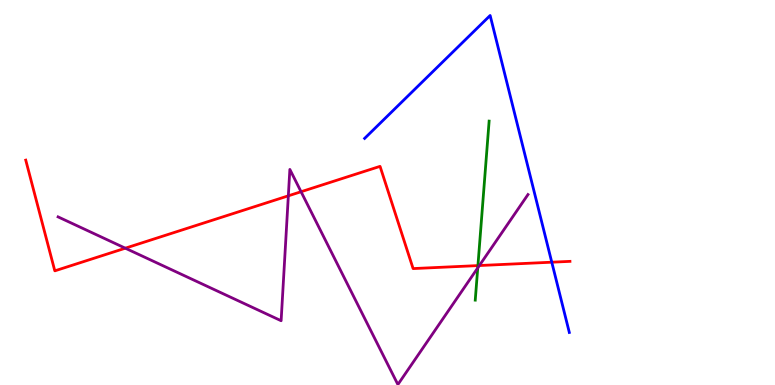[{'lines': ['blue', 'red'], 'intersections': [{'x': 7.12, 'y': 3.19}]}, {'lines': ['green', 'red'], 'intersections': [{'x': 6.17, 'y': 3.1}]}, {'lines': ['purple', 'red'], 'intersections': [{'x': 1.62, 'y': 3.55}, {'x': 3.72, 'y': 4.91}, {'x': 3.88, 'y': 5.02}, {'x': 6.19, 'y': 3.1}]}, {'lines': ['blue', 'green'], 'intersections': []}, {'lines': ['blue', 'purple'], 'intersections': []}, {'lines': ['green', 'purple'], 'intersections': [{'x': 6.16, 'y': 3.04}]}]